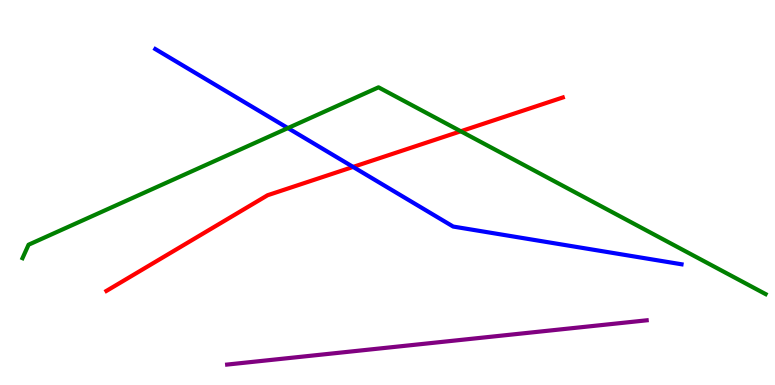[{'lines': ['blue', 'red'], 'intersections': [{'x': 4.56, 'y': 5.66}]}, {'lines': ['green', 'red'], 'intersections': [{'x': 5.95, 'y': 6.59}]}, {'lines': ['purple', 'red'], 'intersections': []}, {'lines': ['blue', 'green'], 'intersections': [{'x': 3.71, 'y': 6.67}]}, {'lines': ['blue', 'purple'], 'intersections': []}, {'lines': ['green', 'purple'], 'intersections': []}]